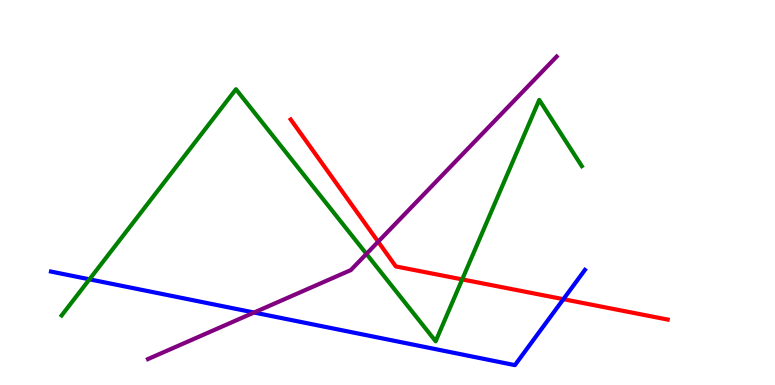[{'lines': ['blue', 'red'], 'intersections': [{'x': 7.27, 'y': 2.23}]}, {'lines': ['green', 'red'], 'intersections': [{'x': 5.96, 'y': 2.74}]}, {'lines': ['purple', 'red'], 'intersections': [{'x': 4.88, 'y': 3.72}]}, {'lines': ['blue', 'green'], 'intersections': [{'x': 1.15, 'y': 2.74}]}, {'lines': ['blue', 'purple'], 'intersections': [{'x': 3.28, 'y': 1.88}]}, {'lines': ['green', 'purple'], 'intersections': [{'x': 4.73, 'y': 3.41}]}]